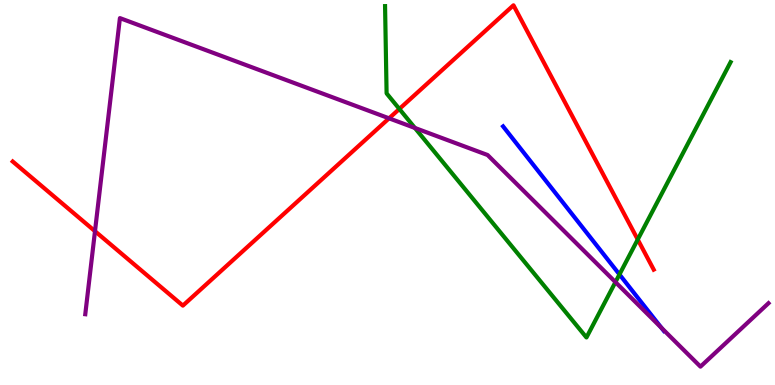[{'lines': ['blue', 'red'], 'intersections': []}, {'lines': ['green', 'red'], 'intersections': [{'x': 5.15, 'y': 7.17}, {'x': 8.23, 'y': 3.78}]}, {'lines': ['purple', 'red'], 'intersections': [{'x': 1.23, 'y': 3.99}, {'x': 5.02, 'y': 6.93}]}, {'lines': ['blue', 'green'], 'intersections': [{'x': 7.99, 'y': 2.87}]}, {'lines': ['blue', 'purple'], 'intersections': [{'x': 8.53, 'y': 1.49}]}, {'lines': ['green', 'purple'], 'intersections': [{'x': 5.35, 'y': 6.68}, {'x': 7.94, 'y': 2.67}]}]